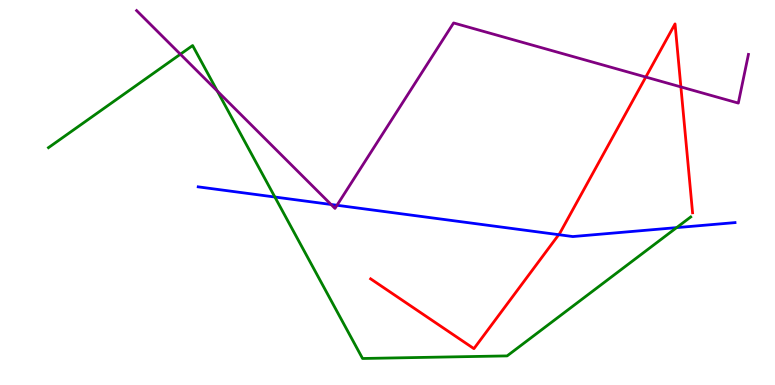[{'lines': ['blue', 'red'], 'intersections': [{'x': 7.21, 'y': 3.9}]}, {'lines': ['green', 'red'], 'intersections': []}, {'lines': ['purple', 'red'], 'intersections': [{'x': 8.33, 'y': 8.0}, {'x': 8.79, 'y': 7.74}]}, {'lines': ['blue', 'green'], 'intersections': [{'x': 3.55, 'y': 4.88}, {'x': 8.73, 'y': 4.09}]}, {'lines': ['blue', 'purple'], 'intersections': [{'x': 4.27, 'y': 4.69}, {'x': 4.35, 'y': 4.67}]}, {'lines': ['green', 'purple'], 'intersections': [{'x': 2.33, 'y': 8.59}, {'x': 2.8, 'y': 7.63}]}]